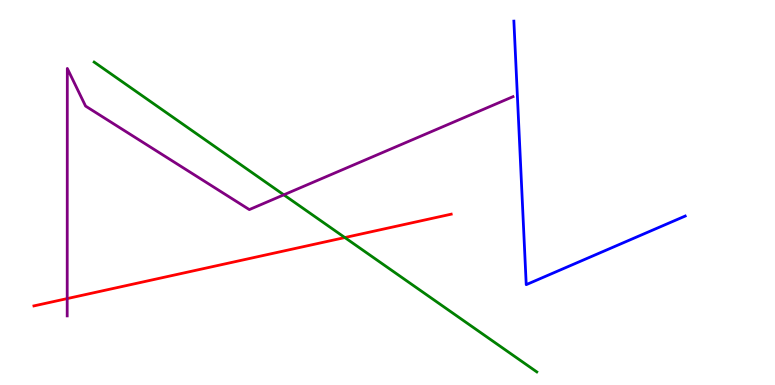[{'lines': ['blue', 'red'], 'intersections': []}, {'lines': ['green', 'red'], 'intersections': [{'x': 4.45, 'y': 3.83}]}, {'lines': ['purple', 'red'], 'intersections': [{'x': 0.867, 'y': 2.24}]}, {'lines': ['blue', 'green'], 'intersections': []}, {'lines': ['blue', 'purple'], 'intersections': []}, {'lines': ['green', 'purple'], 'intersections': [{'x': 3.66, 'y': 4.94}]}]